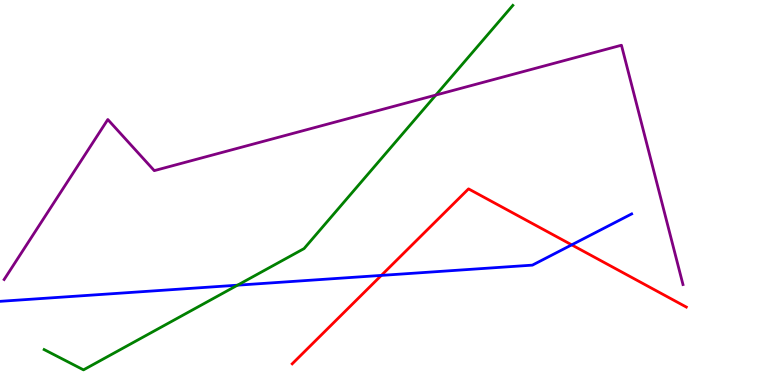[{'lines': ['blue', 'red'], 'intersections': [{'x': 4.92, 'y': 2.85}, {'x': 7.38, 'y': 3.64}]}, {'lines': ['green', 'red'], 'intersections': []}, {'lines': ['purple', 'red'], 'intersections': []}, {'lines': ['blue', 'green'], 'intersections': [{'x': 3.06, 'y': 2.59}]}, {'lines': ['blue', 'purple'], 'intersections': []}, {'lines': ['green', 'purple'], 'intersections': [{'x': 5.62, 'y': 7.53}]}]